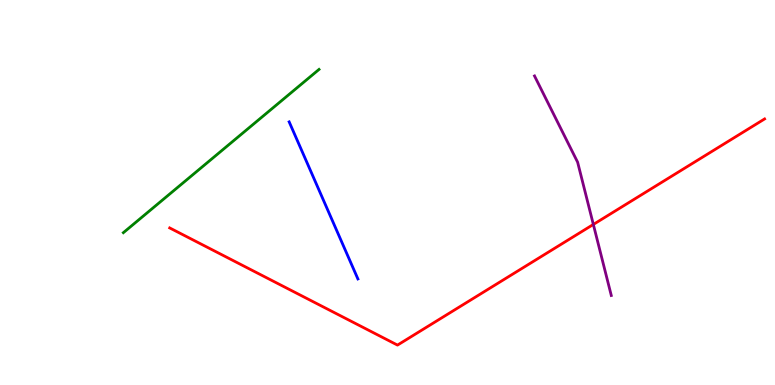[{'lines': ['blue', 'red'], 'intersections': []}, {'lines': ['green', 'red'], 'intersections': []}, {'lines': ['purple', 'red'], 'intersections': [{'x': 7.66, 'y': 4.17}]}, {'lines': ['blue', 'green'], 'intersections': []}, {'lines': ['blue', 'purple'], 'intersections': []}, {'lines': ['green', 'purple'], 'intersections': []}]